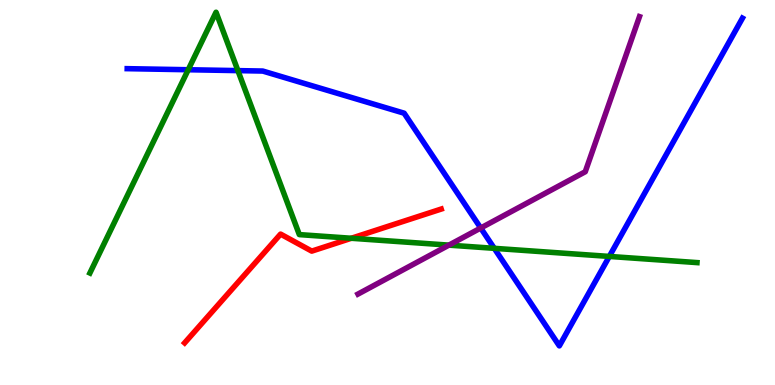[{'lines': ['blue', 'red'], 'intersections': []}, {'lines': ['green', 'red'], 'intersections': [{'x': 4.53, 'y': 3.81}]}, {'lines': ['purple', 'red'], 'intersections': []}, {'lines': ['blue', 'green'], 'intersections': [{'x': 2.43, 'y': 8.19}, {'x': 3.07, 'y': 8.17}, {'x': 6.38, 'y': 3.55}, {'x': 7.86, 'y': 3.34}]}, {'lines': ['blue', 'purple'], 'intersections': [{'x': 6.2, 'y': 4.08}]}, {'lines': ['green', 'purple'], 'intersections': [{'x': 5.79, 'y': 3.63}]}]